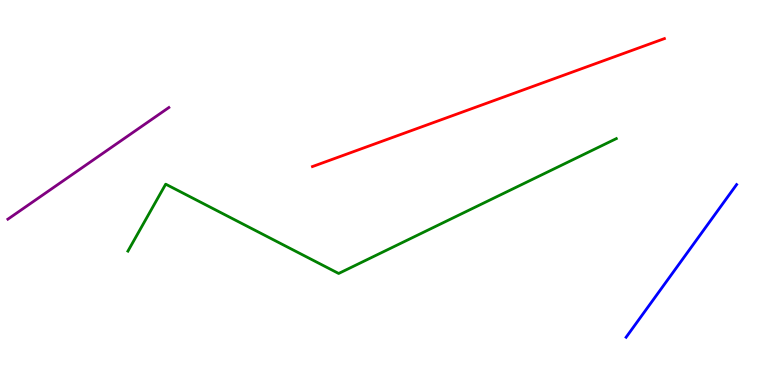[{'lines': ['blue', 'red'], 'intersections': []}, {'lines': ['green', 'red'], 'intersections': []}, {'lines': ['purple', 'red'], 'intersections': []}, {'lines': ['blue', 'green'], 'intersections': []}, {'lines': ['blue', 'purple'], 'intersections': []}, {'lines': ['green', 'purple'], 'intersections': []}]